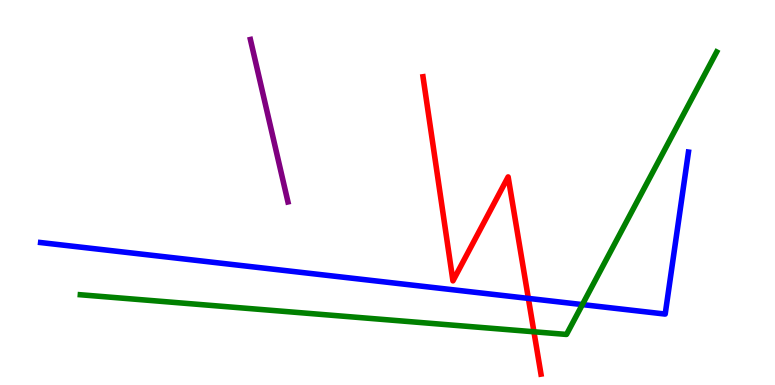[{'lines': ['blue', 'red'], 'intersections': [{'x': 6.82, 'y': 2.25}]}, {'lines': ['green', 'red'], 'intersections': [{'x': 6.89, 'y': 1.38}]}, {'lines': ['purple', 'red'], 'intersections': []}, {'lines': ['blue', 'green'], 'intersections': [{'x': 7.51, 'y': 2.09}]}, {'lines': ['blue', 'purple'], 'intersections': []}, {'lines': ['green', 'purple'], 'intersections': []}]